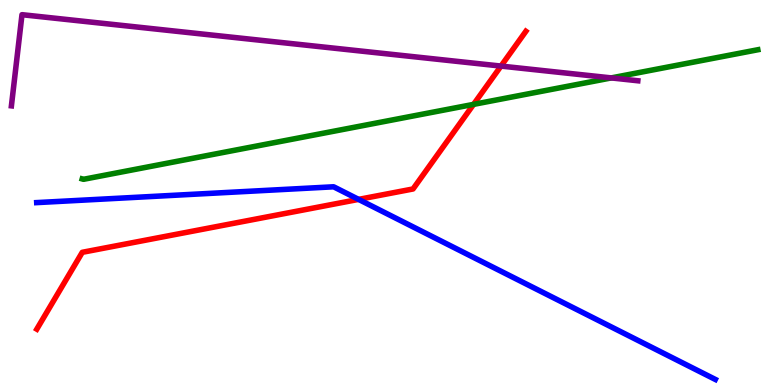[{'lines': ['blue', 'red'], 'intersections': [{'x': 4.63, 'y': 4.82}]}, {'lines': ['green', 'red'], 'intersections': [{'x': 6.11, 'y': 7.29}]}, {'lines': ['purple', 'red'], 'intersections': [{'x': 6.46, 'y': 8.28}]}, {'lines': ['blue', 'green'], 'intersections': []}, {'lines': ['blue', 'purple'], 'intersections': []}, {'lines': ['green', 'purple'], 'intersections': [{'x': 7.89, 'y': 7.98}]}]